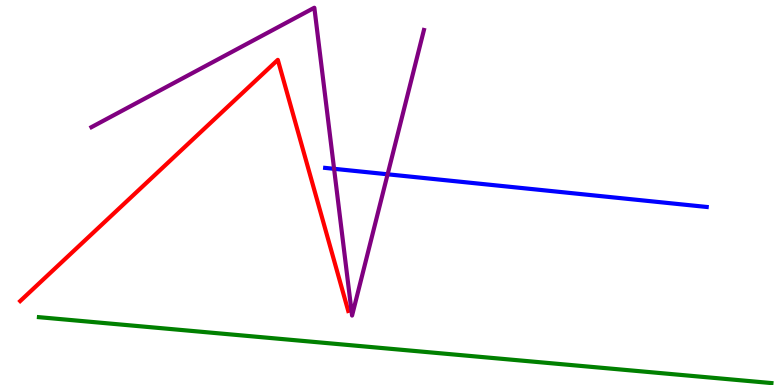[{'lines': ['blue', 'red'], 'intersections': []}, {'lines': ['green', 'red'], 'intersections': []}, {'lines': ['purple', 'red'], 'intersections': []}, {'lines': ['blue', 'green'], 'intersections': []}, {'lines': ['blue', 'purple'], 'intersections': [{'x': 4.31, 'y': 5.62}, {'x': 5.0, 'y': 5.47}]}, {'lines': ['green', 'purple'], 'intersections': []}]